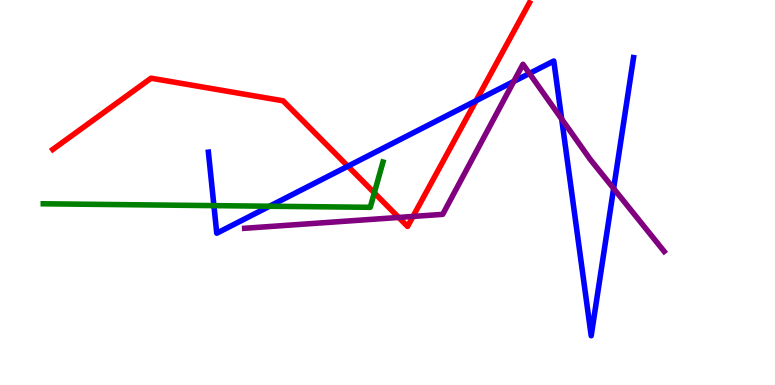[{'lines': ['blue', 'red'], 'intersections': [{'x': 4.49, 'y': 5.68}, {'x': 6.14, 'y': 7.38}]}, {'lines': ['green', 'red'], 'intersections': [{'x': 4.83, 'y': 4.99}]}, {'lines': ['purple', 'red'], 'intersections': [{'x': 5.14, 'y': 4.35}, {'x': 5.33, 'y': 4.38}]}, {'lines': ['blue', 'green'], 'intersections': [{'x': 2.76, 'y': 4.66}, {'x': 3.48, 'y': 4.64}]}, {'lines': ['blue', 'purple'], 'intersections': [{'x': 6.63, 'y': 7.88}, {'x': 6.83, 'y': 8.09}, {'x': 7.25, 'y': 6.91}, {'x': 7.92, 'y': 5.1}]}, {'lines': ['green', 'purple'], 'intersections': []}]